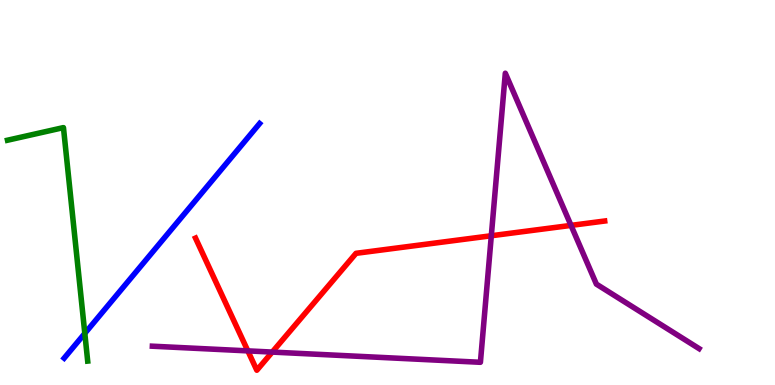[{'lines': ['blue', 'red'], 'intersections': []}, {'lines': ['green', 'red'], 'intersections': []}, {'lines': ['purple', 'red'], 'intersections': [{'x': 3.2, 'y': 0.886}, {'x': 3.51, 'y': 0.855}, {'x': 6.34, 'y': 3.88}, {'x': 7.37, 'y': 4.15}]}, {'lines': ['blue', 'green'], 'intersections': [{'x': 1.09, 'y': 1.34}]}, {'lines': ['blue', 'purple'], 'intersections': []}, {'lines': ['green', 'purple'], 'intersections': []}]